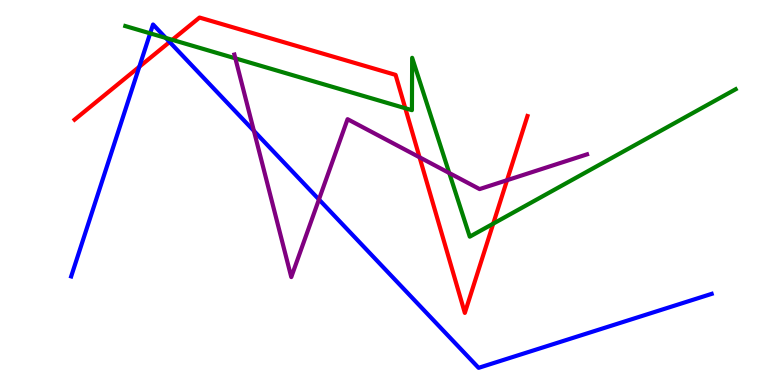[{'lines': ['blue', 'red'], 'intersections': [{'x': 1.8, 'y': 8.27}, {'x': 2.19, 'y': 8.91}]}, {'lines': ['green', 'red'], 'intersections': [{'x': 2.22, 'y': 8.97}, {'x': 5.23, 'y': 7.19}, {'x': 6.36, 'y': 4.19}]}, {'lines': ['purple', 'red'], 'intersections': [{'x': 5.41, 'y': 5.91}, {'x': 6.54, 'y': 5.32}]}, {'lines': ['blue', 'green'], 'intersections': [{'x': 1.94, 'y': 9.13}, {'x': 2.14, 'y': 9.01}]}, {'lines': ['blue', 'purple'], 'intersections': [{'x': 3.28, 'y': 6.6}, {'x': 4.12, 'y': 4.82}]}, {'lines': ['green', 'purple'], 'intersections': [{'x': 3.04, 'y': 8.48}, {'x': 5.8, 'y': 5.51}]}]